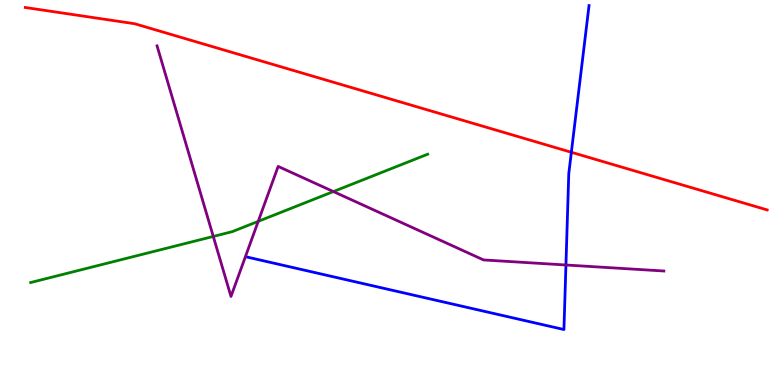[{'lines': ['blue', 'red'], 'intersections': [{'x': 7.37, 'y': 6.04}]}, {'lines': ['green', 'red'], 'intersections': []}, {'lines': ['purple', 'red'], 'intersections': []}, {'lines': ['blue', 'green'], 'intersections': []}, {'lines': ['blue', 'purple'], 'intersections': [{'x': 7.3, 'y': 3.12}]}, {'lines': ['green', 'purple'], 'intersections': [{'x': 2.75, 'y': 3.86}, {'x': 3.33, 'y': 4.25}, {'x': 4.3, 'y': 5.02}]}]